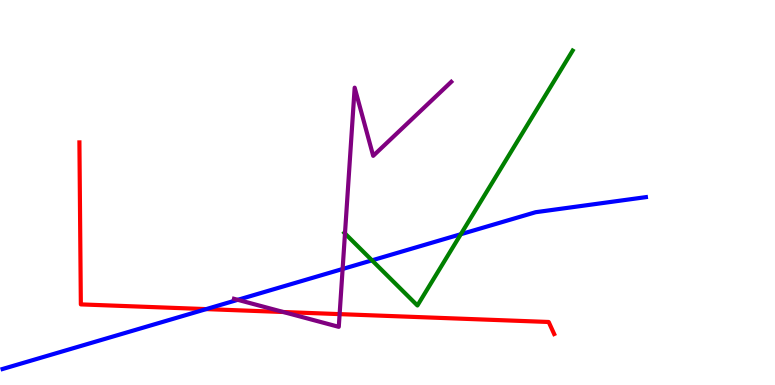[{'lines': ['blue', 'red'], 'intersections': [{'x': 2.66, 'y': 1.97}]}, {'lines': ['green', 'red'], 'intersections': []}, {'lines': ['purple', 'red'], 'intersections': [{'x': 3.66, 'y': 1.9}, {'x': 4.38, 'y': 1.84}]}, {'lines': ['blue', 'green'], 'intersections': [{'x': 4.8, 'y': 3.24}, {'x': 5.95, 'y': 3.92}]}, {'lines': ['blue', 'purple'], 'intersections': [{'x': 3.07, 'y': 2.21}, {'x': 4.42, 'y': 3.01}]}, {'lines': ['green', 'purple'], 'intersections': [{'x': 4.45, 'y': 3.94}]}]